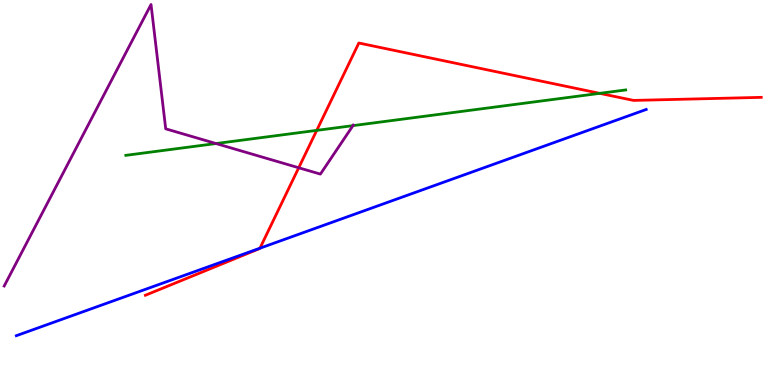[{'lines': ['blue', 'red'], 'intersections': [{'x': 3.35, 'y': 3.55}]}, {'lines': ['green', 'red'], 'intersections': [{'x': 4.09, 'y': 6.61}, {'x': 7.74, 'y': 7.58}]}, {'lines': ['purple', 'red'], 'intersections': [{'x': 3.85, 'y': 5.64}]}, {'lines': ['blue', 'green'], 'intersections': []}, {'lines': ['blue', 'purple'], 'intersections': []}, {'lines': ['green', 'purple'], 'intersections': [{'x': 2.79, 'y': 6.27}, {'x': 4.55, 'y': 6.74}]}]